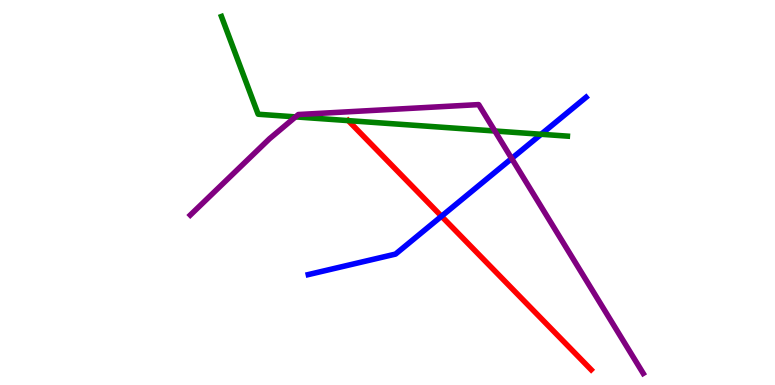[{'lines': ['blue', 'red'], 'intersections': [{'x': 5.7, 'y': 4.38}]}, {'lines': ['green', 'red'], 'intersections': [{'x': 4.49, 'y': 6.87}]}, {'lines': ['purple', 'red'], 'intersections': []}, {'lines': ['blue', 'green'], 'intersections': [{'x': 6.98, 'y': 6.51}]}, {'lines': ['blue', 'purple'], 'intersections': [{'x': 6.6, 'y': 5.88}]}, {'lines': ['green', 'purple'], 'intersections': [{'x': 3.81, 'y': 6.96}, {'x': 6.39, 'y': 6.6}]}]